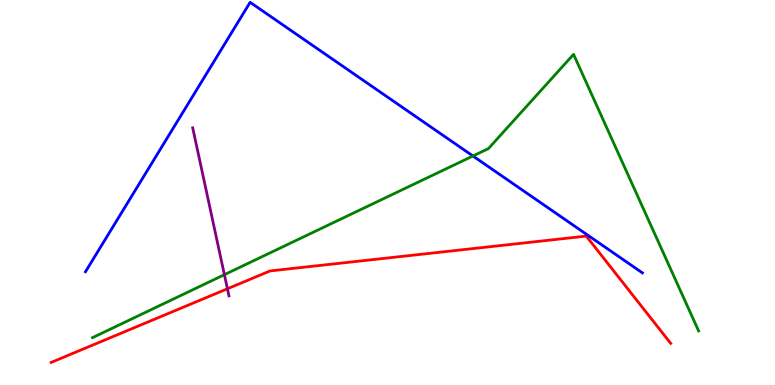[{'lines': ['blue', 'red'], 'intersections': []}, {'lines': ['green', 'red'], 'intersections': []}, {'lines': ['purple', 'red'], 'intersections': [{'x': 2.93, 'y': 2.5}]}, {'lines': ['blue', 'green'], 'intersections': [{'x': 6.1, 'y': 5.95}]}, {'lines': ['blue', 'purple'], 'intersections': []}, {'lines': ['green', 'purple'], 'intersections': [{'x': 2.9, 'y': 2.87}]}]